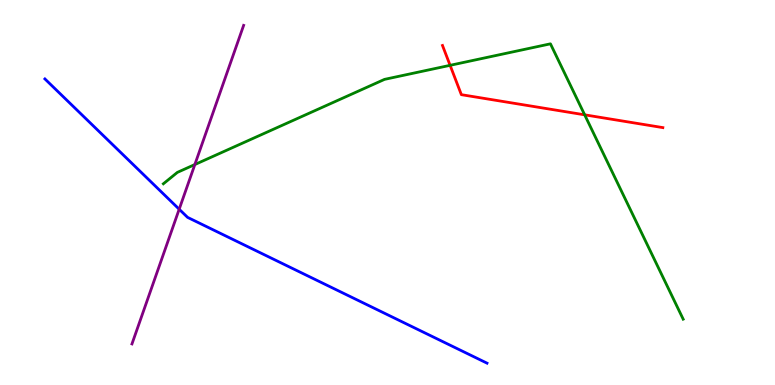[{'lines': ['blue', 'red'], 'intersections': []}, {'lines': ['green', 'red'], 'intersections': [{'x': 5.81, 'y': 8.3}, {'x': 7.54, 'y': 7.02}]}, {'lines': ['purple', 'red'], 'intersections': []}, {'lines': ['blue', 'green'], 'intersections': []}, {'lines': ['blue', 'purple'], 'intersections': [{'x': 2.31, 'y': 4.57}]}, {'lines': ['green', 'purple'], 'intersections': [{'x': 2.51, 'y': 5.73}]}]